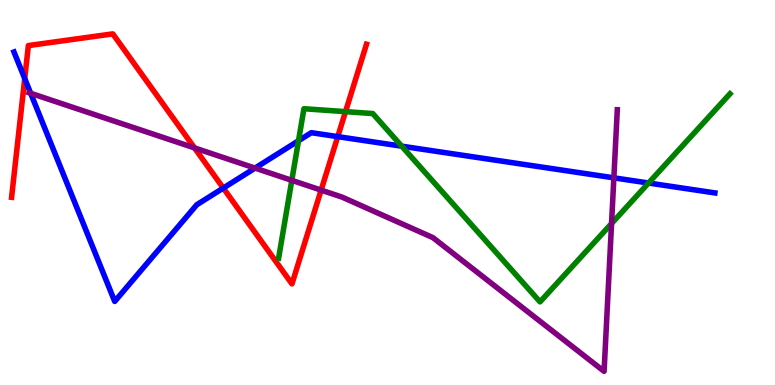[{'lines': ['blue', 'red'], 'intersections': [{'x': 0.319, 'y': 7.96}, {'x': 2.88, 'y': 5.12}, {'x': 4.36, 'y': 6.45}]}, {'lines': ['green', 'red'], 'intersections': [{'x': 4.46, 'y': 7.1}]}, {'lines': ['purple', 'red'], 'intersections': [{'x': 2.51, 'y': 6.16}, {'x': 4.14, 'y': 5.06}]}, {'lines': ['blue', 'green'], 'intersections': [{'x': 3.85, 'y': 6.34}, {'x': 5.18, 'y': 6.2}, {'x': 8.37, 'y': 5.25}]}, {'lines': ['blue', 'purple'], 'intersections': [{'x': 0.396, 'y': 7.58}, {'x': 3.29, 'y': 5.63}, {'x': 7.92, 'y': 5.38}]}, {'lines': ['green', 'purple'], 'intersections': [{'x': 3.77, 'y': 5.32}, {'x': 7.89, 'y': 4.19}]}]